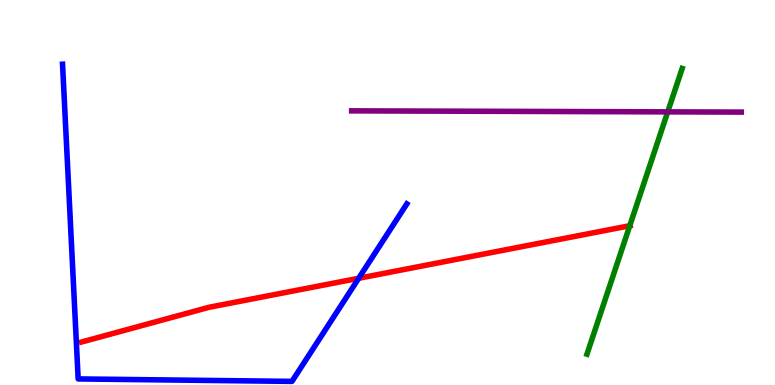[{'lines': ['blue', 'red'], 'intersections': [{'x': 4.63, 'y': 2.77}]}, {'lines': ['green', 'red'], 'intersections': [{'x': 8.13, 'y': 4.14}]}, {'lines': ['purple', 'red'], 'intersections': []}, {'lines': ['blue', 'green'], 'intersections': []}, {'lines': ['blue', 'purple'], 'intersections': []}, {'lines': ['green', 'purple'], 'intersections': [{'x': 8.62, 'y': 7.09}]}]